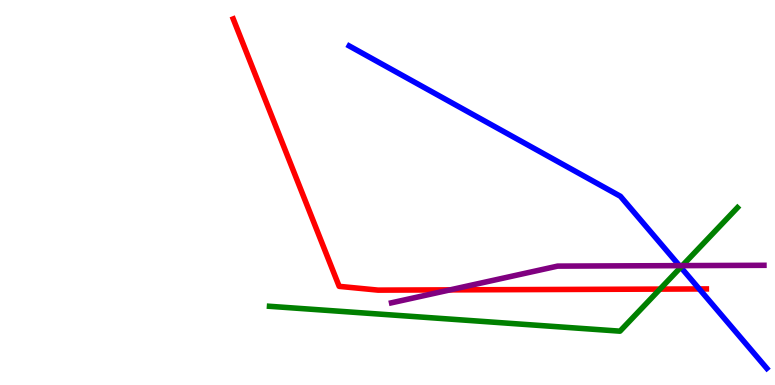[{'lines': ['blue', 'red'], 'intersections': [{'x': 9.02, 'y': 2.49}]}, {'lines': ['green', 'red'], 'intersections': [{'x': 8.52, 'y': 2.49}]}, {'lines': ['purple', 'red'], 'intersections': [{'x': 5.81, 'y': 2.47}]}, {'lines': ['blue', 'green'], 'intersections': [{'x': 8.78, 'y': 3.06}]}, {'lines': ['blue', 'purple'], 'intersections': [{'x': 8.77, 'y': 3.1}]}, {'lines': ['green', 'purple'], 'intersections': [{'x': 8.8, 'y': 3.1}]}]